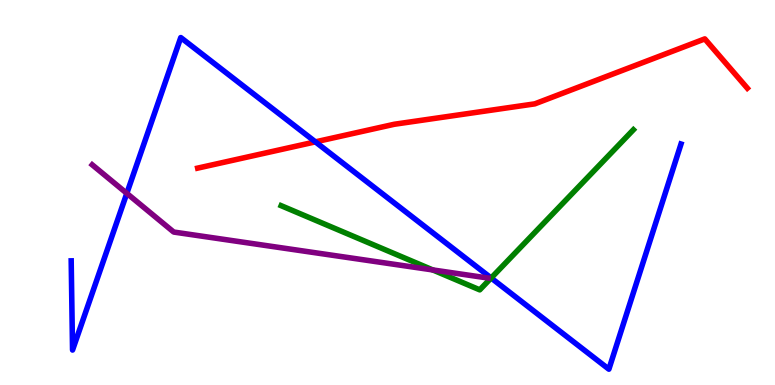[{'lines': ['blue', 'red'], 'intersections': [{'x': 4.07, 'y': 6.32}]}, {'lines': ['green', 'red'], 'intersections': []}, {'lines': ['purple', 'red'], 'intersections': []}, {'lines': ['blue', 'green'], 'intersections': [{'x': 6.34, 'y': 2.78}]}, {'lines': ['blue', 'purple'], 'intersections': [{'x': 1.64, 'y': 4.98}]}, {'lines': ['green', 'purple'], 'intersections': [{'x': 5.58, 'y': 2.99}]}]